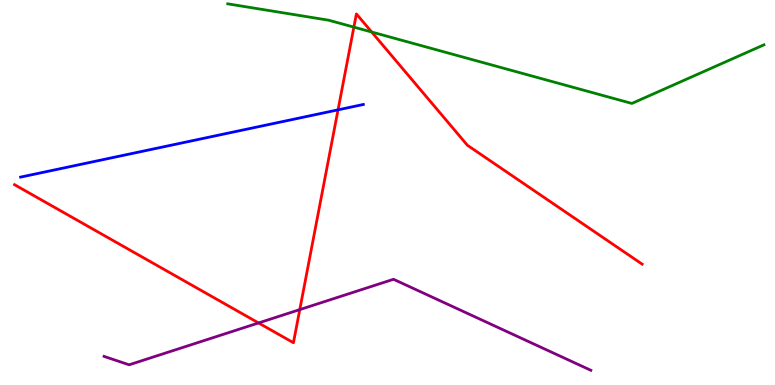[{'lines': ['blue', 'red'], 'intersections': [{'x': 4.36, 'y': 7.15}]}, {'lines': ['green', 'red'], 'intersections': [{'x': 4.57, 'y': 9.3}, {'x': 4.8, 'y': 9.17}]}, {'lines': ['purple', 'red'], 'intersections': [{'x': 3.34, 'y': 1.61}, {'x': 3.87, 'y': 1.96}]}, {'lines': ['blue', 'green'], 'intersections': []}, {'lines': ['blue', 'purple'], 'intersections': []}, {'lines': ['green', 'purple'], 'intersections': []}]